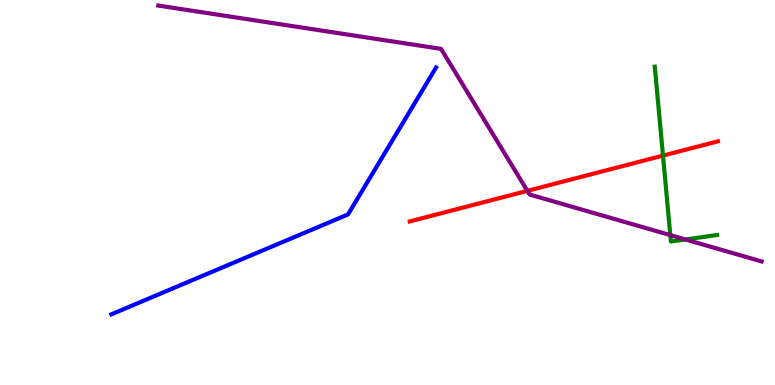[{'lines': ['blue', 'red'], 'intersections': []}, {'lines': ['green', 'red'], 'intersections': [{'x': 8.55, 'y': 5.96}]}, {'lines': ['purple', 'red'], 'intersections': [{'x': 6.8, 'y': 5.04}]}, {'lines': ['blue', 'green'], 'intersections': []}, {'lines': ['blue', 'purple'], 'intersections': []}, {'lines': ['green', 'purple'], 'intersections': [{'x': 8.65, 'y': 3.89}, {'x': 8.84, 'y': 3.78}]}]